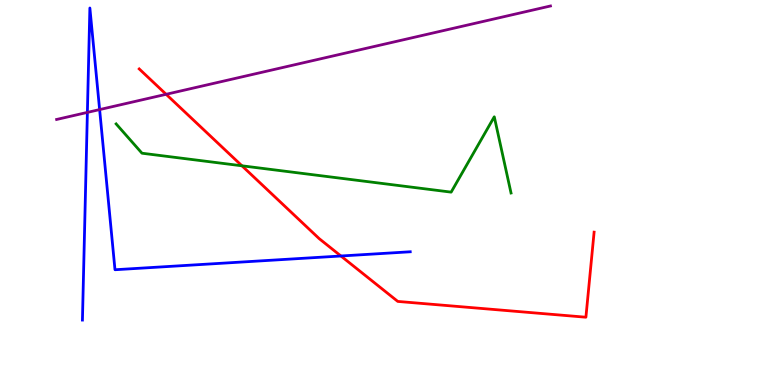[{'lines': ['blue', 'red'], 'intersections': [{'x': 4.4, 'y': 3.35}]}, {'lines': ['green', 'red'], 'intersections': [{'x': 3.12, 'y': 5.69}]}, {'lines': ['purple', 'red'], 'intersections': [{'x': 2.14, 'y': 7.55}]}, {'lines': ['blue', 'green'], 'intersections': []}, {'lines': ['blue', 'purple'], 'intersections': [{'x': 1.13, 'y': 7.08}, {'x': 1.29, 'y': 7.15}]}, {'lines': ['green', 'purple'], 'intersections': []}]